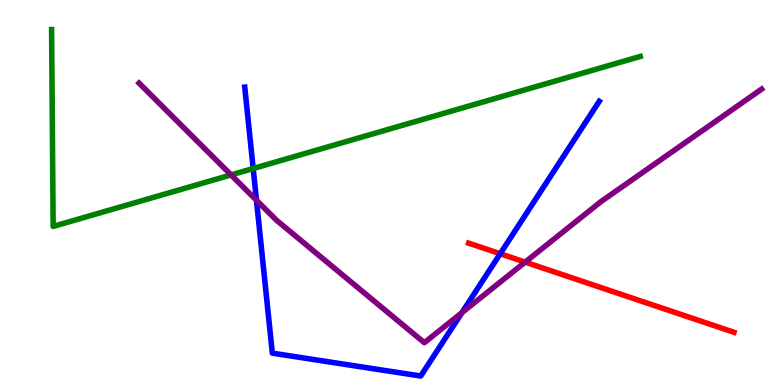[{'lines': ['blue', 'red'], 'intersections': [{'x': 6.45, 'y': 3.41}]}, {'lines': ['green', 'red'], 'intersections': []}, {'lines': ['purple', 'red'], 'intersections': [{'x': 6.78, 'y': 3.19}]}, {'lines': ['blue', 'green'], 'intersections': [{'x': 3.27, 'y': 5.62}]}, {'lines': ['blue', 'purple'], 'intersections': [{'x': 3.31, 'y': 4.8}, {'x': 5.96, 'y': 1.88}]}, {'lines': ['green', 'purple'], 'intersections': [{'x': 2.98, 'y': 5.46}]}]